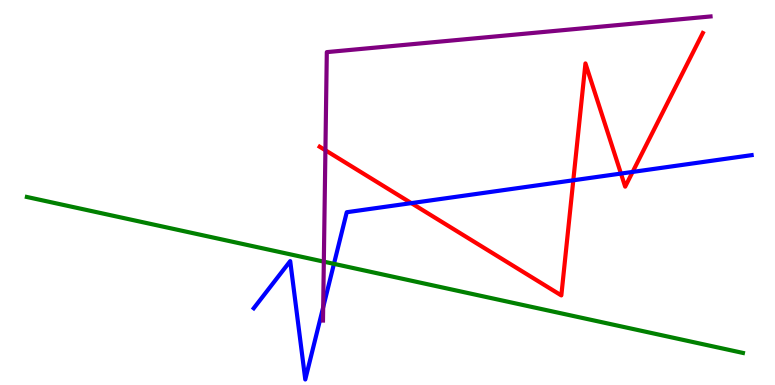[{'lines': ['blue', 'red'], 'intersections': [{'x': 5.31, 'y': 4.72}, {'x': 7.4, 'y': 5.32}, {'x': 8.01, 'y': 5.49}, {'x': 8.16, 'y': 5.53}]}, {'lines': ['green', 'red'], 'intersections': []}, {'lines': ['purple', 'red'], 'intersections': [{'x': 4.2, 'y': 6.1}]}, {'lines': ['blue', 'green'], 'intersections': [{'x': 4.31, 'y': 3.15}]}, {'lines': ['blue', 'purple'], 'intersections': [{'x': 4.17, 'y': 2.02}]}, {'lines': ['green', 'purple'], 'intersections': [{'x': 4.18, 'y': 3.2}]}]